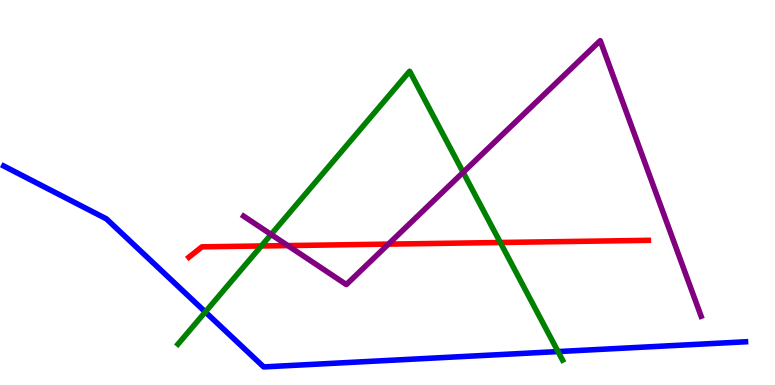[{'lines': ['blue', 'red'], 'intersections': []}, {'lines': ['green', 'red'], 'intersections': [{'x': 3.37, 'y': 3.61}, {'x': 6.46, 'y': 3.7}]}, {'lines': ['purple', 'red'], 'intersections': [{'x': 3.71, 'y': 3.62}, {'x': 5.01, 'y': 3.66}]}, {'lines': ['blue', 'green'], 'intersections': [{'x': 2.65, 'y': 1.9}, {'x': 7.2, 'y': 0.868}]}, {'lines': ['blue', 'purple'], 'intersections': []}, {'lines': ['green', 'purple'], 'intersections': [{'x': 3.5, 'y': 3.91}, {'x': 5.98, 'y': 5.52}]}]